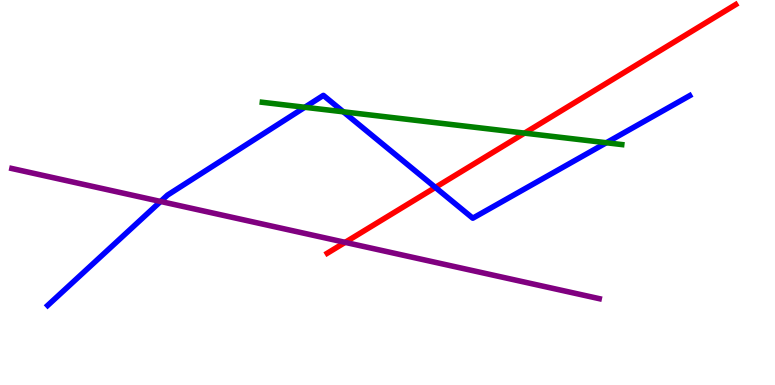[{'lines': ['blue', 'red'], 'intersections': [{'x': 5.62, 'y': 5.13}]}, {'lines': ['green', 'red'], 'intersections': [{'x': 6.77, 'y': 6.54}]}, {'lines': ['purple', 'red'], 'intersections': [{'x': 4.45, 'y': 3.71}]}, {'lines': ['blue', 'green'], 'intersections': [{'x': 3.93, 'y': 7.21}, {'x': 4.43, 'y': 7.1}, {'x': 7.82, 'y': 6.29}]}, {'lines': ['blue', 'purple'], 'intersections': [{'x': 2.07, 'y': 4.77}]}, {'lines': ['green', 'purple'], 'intersections': []}]